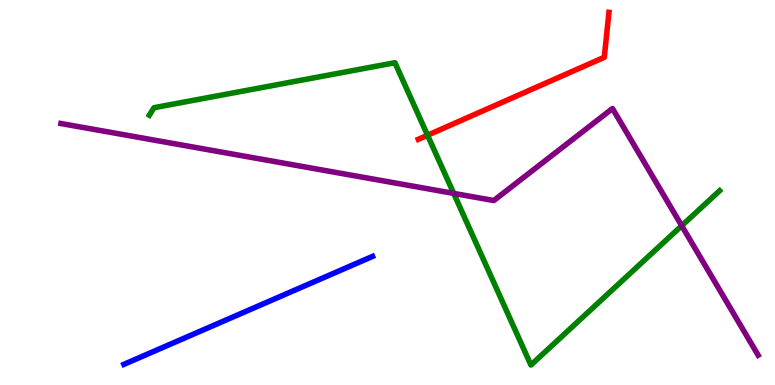[{'lines': ['blue', 'red'], 'intersections': []}, {'lines': ['green', 'red'], 'intersections': [{'x': 5.52, 'y': 6.49}]}, {'lines': ['purple', 'red'], 'intersections': []}, {'lines': ['blue', 'green'], 'intersections': []}, {'lines': ['blue', 'purple'], 'intersections': []}, {'lines': ['green', 'purple'], 'intersections': [{'x': 5.85, 'y': 4.98}, {'x': 8.8, 'y': 4.14}]}]